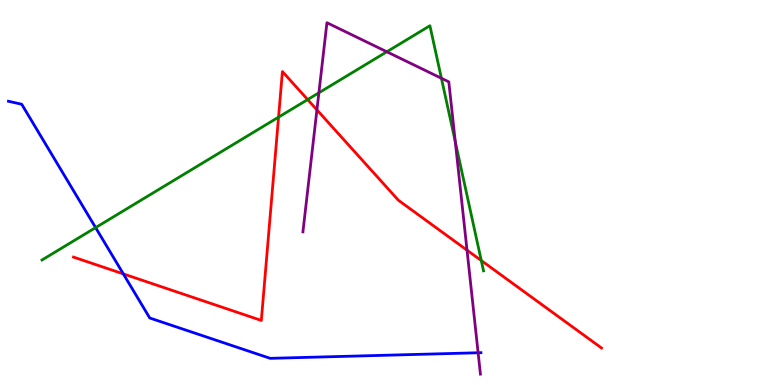[{'lines': ['blue', 'red'], 'intersections': [{'x': 1.59, 'y': 2.89}]}, {'lines': ['green', 'red'], 'intersections': [{'x': 3.59, 'y': 6.96}, {'x': 3.97, 'y': 7.41}, {'x': 6.21, 'y': 3.23}]}, {'lines': ['purple', 'red'], 'intersections': [{'x': 4.09, 'y': 7.15}, {'x': 6.03, 'y': 3.5}]}, {'lines': ['blue', 'green'], 'intersections': [{'x': 1.23, 'y': 4.09}]}, {'lines': ['blue', 'purple'], 'intersections': [{'x': 6.17, 'y': 0.837}]}, {'lines': ['green', 'purple'], 'intersections': [{'x': 4.11, 'y': 7.59}, {'x': 4.99, 'y': 8.66}, {'x': 5.7, 'y': 7.97}, {'x': 5.87, 'y': 6.32}]}]